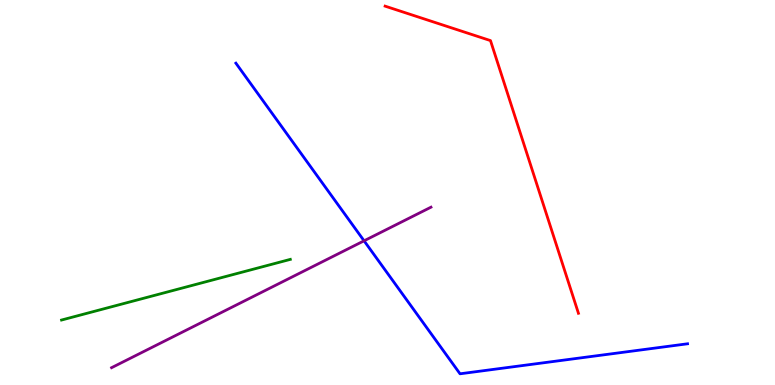[{'lines': ['blue', 'red'], 'intersections': []}, {'lines': ['green', 'red'], 'intersections': []}, {'lines': ['purple', 'red'], 'intersections': []}, {'lines': ['blue', 'green'], 'intersections': []}, {'lines': ['blue', 'purple'], 'intersections': [{'x': 4.7, 'y': 3.75}]}, {'lines': ['green', 'purple'], 'intersections': []}]